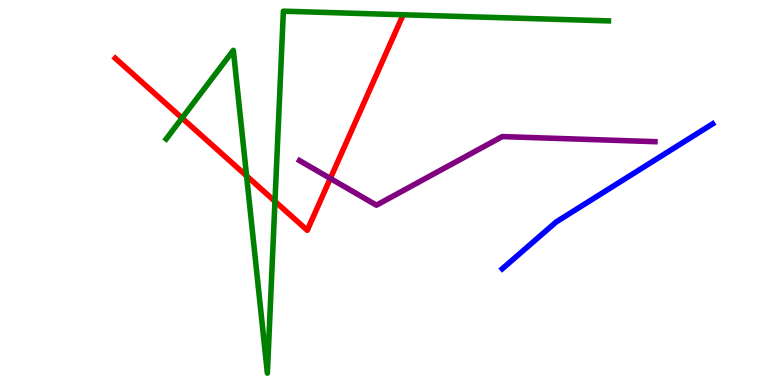[{'lines': ['blue', 'red'], 'intersections': []}, {'lines': ['green', 'red'], 'intersections': [{'x': 2.35, 'y': 6.93}, {'x': 3.18, 'y': 5.43}, {'x': 3.55, 'y': 4.77}]}, {'lines': ['purple', 'red'], 'intersections': [{'x': 4.26, 'y': 5.37}]}, {'lines': ['blue', 'green'], 'intersections': []}, {'lines': ['blue', 'purple'], 'intersections': []}, {'lines': ['green', 'purple'], 'intersections': []}]